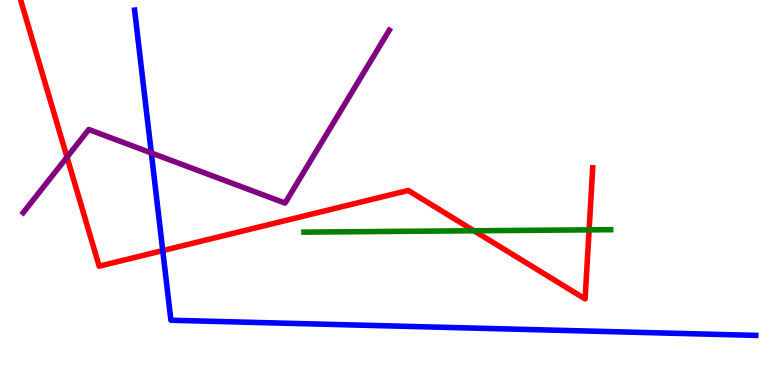[{'lines': ['blue', 'red'], 'intersections': [{'x': 2.1, 'y': 3.49}]}, {'lines': ['green', 'red'], 'intersections': [{'x': 6.12, 'y': 4.01}, {'x': 7.6, 'y': 4.03}]}, {'lines': ['purple', 'red'], 'intersections': [{'x': 0.865, 'y': 5.92}]}, {'lines': ['blue', 'green'], 'intersections': []}, {'lines': ['blue', 'purple'], 'intersections': [{'x': 1.95, 'y': 6.03}]}, {'lines': ['green', 'purple'], 'intersections': []}]